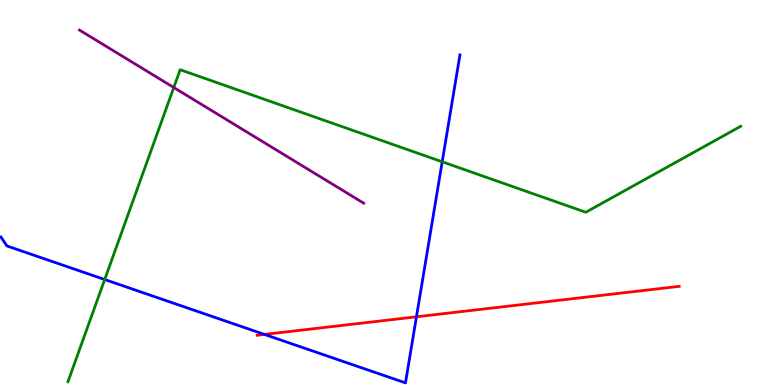[{'lines': ['blue', 'red'], 'intersections': [{'x': 3.41, 'y': 1.31}, {'x': 5.37, 'y': 1.77}]}, {'lines': ['green', 'red'], 'intersections': []}, {'lines': ['purple', 'red'], 'intersections': []}, {'lines': ['blue', 'green'], 'intersections': [{'x': 1.35, 'y': 2.74}, {'x': 5.71, 'y': 5.8}]}, {'lines': ['blue', 'purple'], 'intersections': []}, {'lines': ['green', 'purple'], 'intersections': [{'x': 2.24, 'y': 7.73}]}]